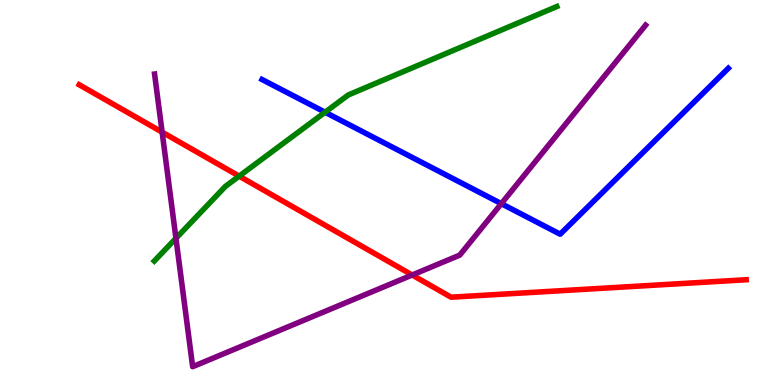[{'lines': ['blue', 'red'], 'intersections': []}, {'lines': ['green', 'red'], 'intersections': [{'x': 3.09, 'y': 5.42}]}, {'lines': ['purple', 'red'], 'intersections': [{'x': 2.09, 'y': 6.57}, {'x': 5.32, 'y': 2.86}]}, {'lines': ['blue', 'green'], 'intersections': [{'x': 4.19, 'y': 7.09}]}, {'lines': ['blue', 'purple'], 'intersections': [{'x': 6.47, 'y': 4.71}]}, {'lines': ['green', 'purple'], 'intersections': [{'x': 2.27, 'y': 3.81}]}]